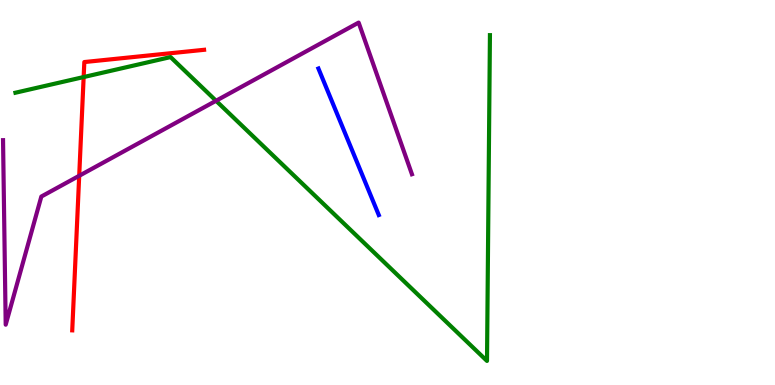[{'lines': ['blue', 'red'], 'intersections': []}, {'lines': ['green', 'red'], 'intersections': [{'x': 1.08, 'y': 8.0}]}, {'lines': ['purple', 'red'], 'intersections': [{'x': 1.02, 'y': 5.43}]}, {'lines': ['blue', 'green'], 'intersections': []}, {'lines': ['blue', 'purple'], 'intersections': []}, {'lines': ['green', 'purple'], 'intersections': [{'x': 2.79, 'y': 7.38}]}]